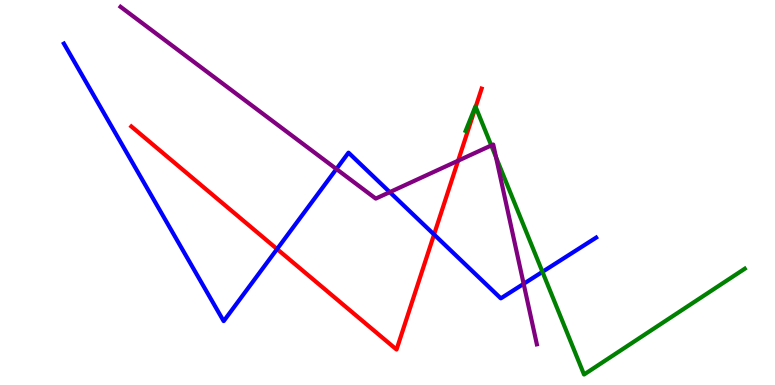[{'lines': ['blue', 'red'], 'intersections': [{'x': 3.58, 'y': 3.53}, {'x': 5.6, 'y': 3.91}]}, {'lines': ['green', 'red'], 'intersections': [{'x': 6.14, 'y': 7.22}]}, {'lines': ['purple', 'red'], 'intersections': [{'x': 5.91, 'y': 5.83}]}, {'lines': ['blue', 'green'], 'intersections': [{'x': 7.0, 'y': 2.94}]}, {'lines': ['blue', 'purple'], 'intersections': [{'x': 4.34, 'y': 5.61}, {'x': 5.03, 'y': 5.01}, {'x': 6.76, 'y': 2.63}]}, {'lines': ['green', 'purple'], 'intersections': [{'x': 6.34, 'y': 6.22}, {'x': 6.4, 'y': 5.92}]}]